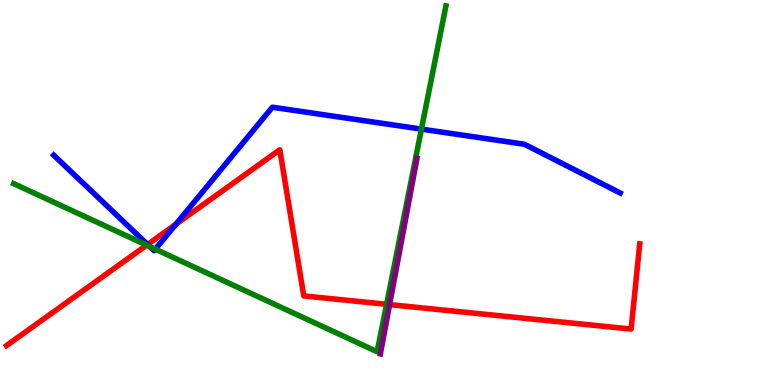[{'lines': ['blue', 'red'], 'intersections': [{'x': 1.9, 'y': 3.65}, {'x': 2.27, 'y': 4.18}]}, {'lines': ['green', 'red'], 'intersections': [{'x': 1.89, 'y': 3.63}, {'x': 4.99, 'y': 2.1}]}, {'lines': ['purple', 'red'], 'intersections': [{'x': 5.03, 'y': 2.09}]}, {'lines': ['blue', 'green'], 'intersections': [{'x': 1.93, 'y': 3.6}, {'x': 2.0, 'y': 3.53}, {'x': 5.44, 'y': 6.65}]}, {'lines': ['blue', 'purple'], 'intersections': []}, {'lines': ['green', 'purple'], 'intersections': []}]